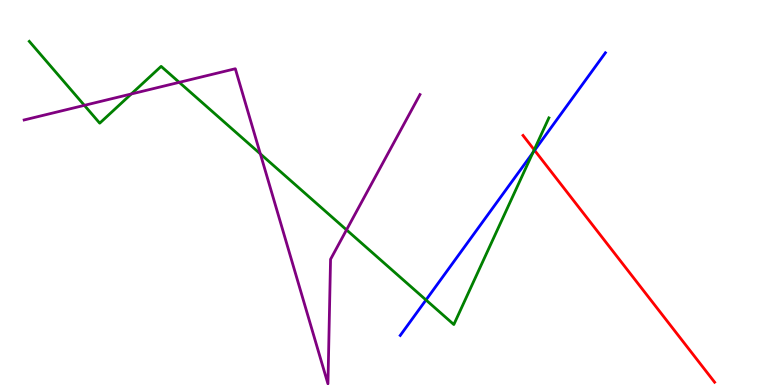[{'lines': ['blue', 'red'], 'intersections': [{'x': 6.9, 'y': 6.1}]}, {'lines': ['green', 'red'], 'intersections': [{'x': 6.89, 'y': 6.11}]}, {'lines': ['purple', 'red'], 'intersections': []}, {'lines': ['blue', 'green'], 'intersections': [{'x': 5.5, 'y': 2.21}, {'x': 6.88, 'y': 6.03}]}, {'lines': ['blue', 'purple'], 'intersections': []}, {'lines': ['green', 'purple'], 'intersections': [{'x': 1.09, 'y': 7.26}, {'x': 1.69, 'y': 7.56}, {'x': 2.31, 'y': 7.86}, {'x': 3.36, 'y': 6.0}, {'x': 4.47, 'y': 4.03}]}]